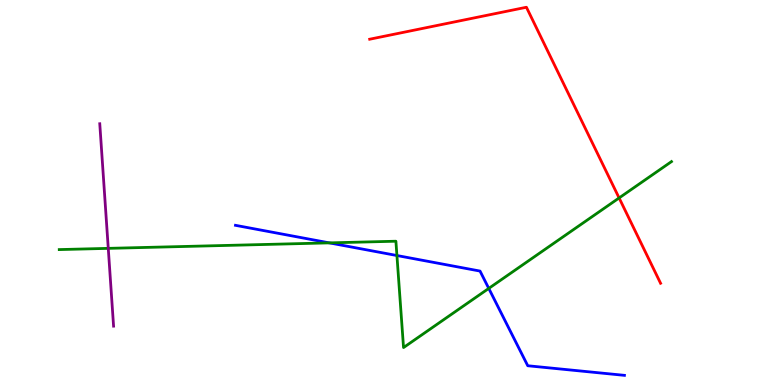[{'lines': ['blue', 'red'], 'intersections': []}, {'lines': ['green', 'red'], 'intersections': [{'x': 7.99, 'y': 4.86}]}, {'lines': ['purple', 'red'], 'intersections': []}, {'lines': ['blue', 'green'], 'intersections': [{'x': 4.25, 'y': 3.69}, {'x': 5.12, 'y': 3.36}, {'x': 6.31, 'y': 2.51}]}, {'lines': ['blue', 'purple'], 'intersections': []}, {'lines': ['green', 'purple'], 'intersections': [{'x': 1.4, 'y': 3.55}]}]